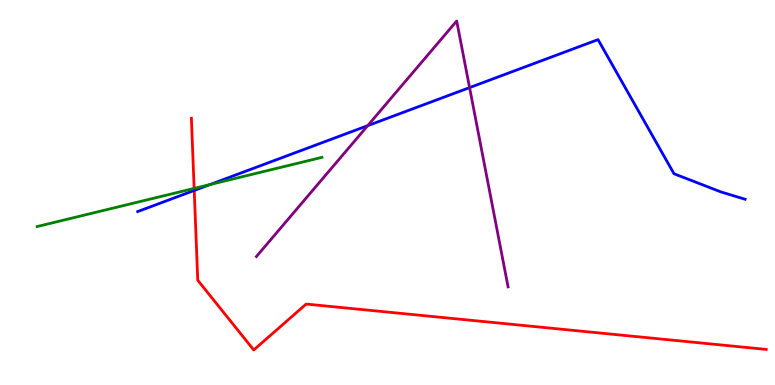[{'lines': ['blue', 'red'], 'intersections': [{'x': 2.51, 'y': 5.05}]}, {'lines': ['green', 'red'], 'intersections': [{'x': 2.51, 'y': 5.11}]}, {'lines': ['purple', 'red'], 'intersections': []}, {'lines': ['blue', 'green'], 'intersections': [{'x': 2.71, 'y': 5.21}]}, {'lines': ['blue', 'purple'], 'intersections': [{'x': 4.74, 'y': 6.74}, {'x': 6.06, 'y': 7.72}]}, {'lines': ['green', 'purple'], 'intersections': []}]